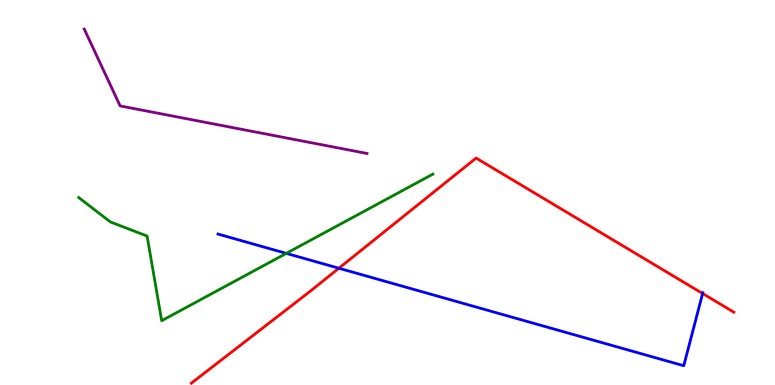[{'lines': ['blue', 'red'], 'intersections': [{'x': 4.37, 'y': 3.03}, {'x': 9.07, 'y': 2.38}]}, {'lines': ['green', 'red'], 'intersections': []}, {'lines': ['purple', 'red'], 'intersections': []}, {'lines': ['blue', 'green'], 'intersections': [{'x': 3.69, 'y': 3.42}]}, {'lines': ['blue', 'purple'], 'intersections': []}, {'lines': ['green', 'purple'], 'intersections': []}]